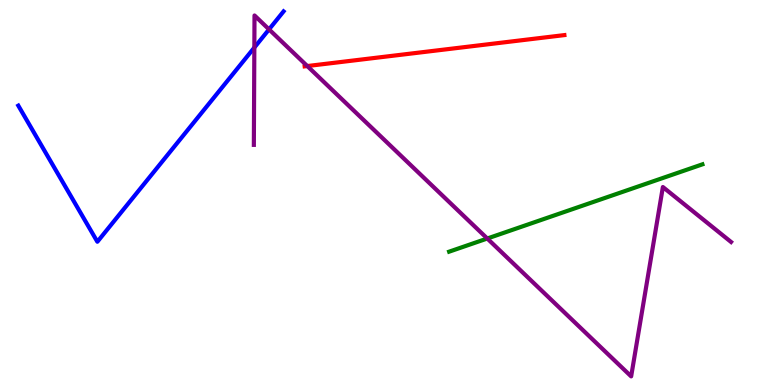[{'lines': ['blue', 'red'], 'intersections': []}, {'lines': ['green', 'red'], 'intersections': []}, {'lines': ['purple', 'red'], 'intersections': [{'x': 3.97, 'y': 8.28}]}, {'lines': ['blue', 'green'], 'intersections': []}, {'lines': ['blue', 'purple'], 'intersections': [{'x': 3.28, 'y': 8.76}, {'x': 3.47, 'y': 9.24}]}, {'lines': ['green', 'purple'], 'intersections': [{'x': 6.29, 'y': 3.8}]}]